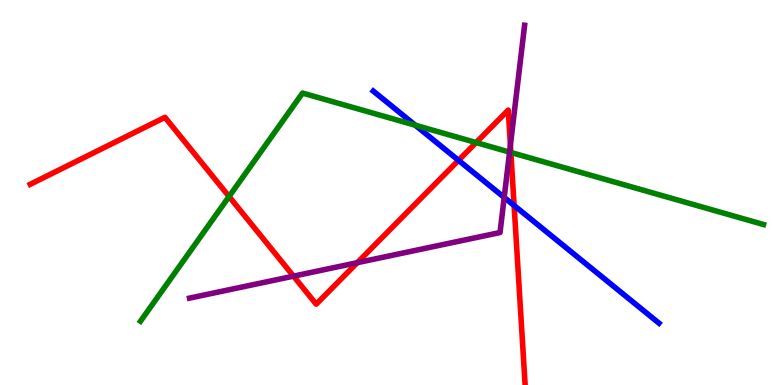[{'lines': ['blue', 'red'], 'intersections': [{'x': 5.92, 'y': 5.84}, {'x': 6.63, 'y': 4.66}]}, {'lines': ['green', 'red'], 'intersections': [{'x': 2.96, 'y': 4.9}, {'x': 6.14, 'y': 6.3}, {'x': 6.59, 'y': 6.04}]}, {'lines': ['purple', 'red'], 'intersections': [{'x': 3.79, 'y': 2.83}, {'x': 4.61, 'y': 3.18}, {'x': 6.59, 'y': 6.23}]}, {'lines': ['blue', 'green'], 'intersections': [{'x': 5.36, 'y': 6.75}]}, {'lines': ['blue', 'purple'], 'intersections': [{'x': 6.51, 'y': 4.87}]}, {'lines': ['green', 'purple'], 'intersections': [{'x': 6.58, 'y': 6.05}]}]